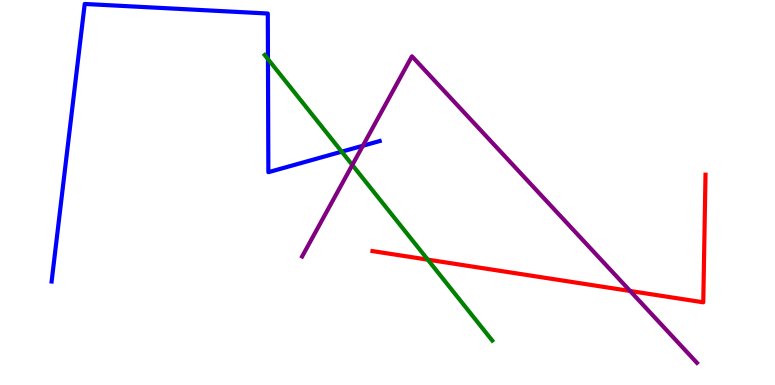[{'lines': ['blue', 'red'], 'intersections': []}, {'lines': ['green', 'red'], 'intersections': [{'x': 5.52, 'y': 3.26}]}, {'lines': ['purple', 'red'], 'intersections': [{'x': 8.13, 'y': 2.44}]}, {'lines': ['blue', 'green'], 'intersections': [{'x': 3.46, 'y': 8.46}, {'x': 4.41, 'y': 6.06}]}, {'lines': ['blue', 'purple'], 'intersections': [{'x': 4.68, 'y': 6.21}]}, {'lines': ['green', 'purple'], 'intersections': [{'x': 4.55, 'y': 5.71}]}]